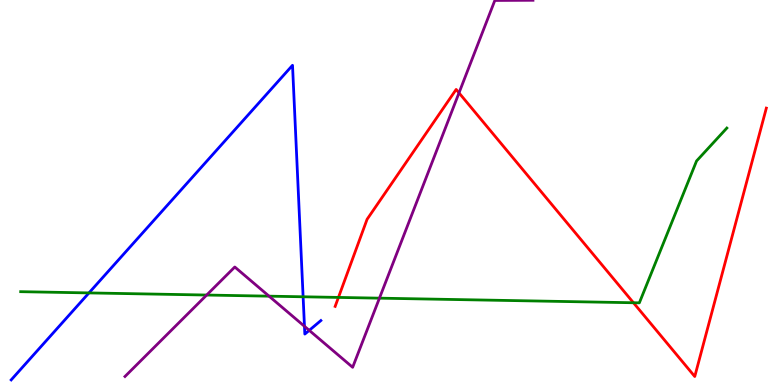[{'lines': ['blue', 'red'], 'intersections': []}, {'lines': ['green', 'red'], 'intersections': [{'x': 4.37, 'y': 2.27}, {'x': 8.17, 'y': 2.14}]}, {'lines': ['purple', 'red'], 'intersections': [{'x': 5.92, 'y': 7.59}]}, {'lines': ['blue', 'green'], 'intersections': [{'x': 1.15, 'y': 2.39}, {'x': 3.91, 'y': 2.29}]}, {'lines': ['blue', 'purple'], 'intersections': [{'x': 3.93, 'y': 1.52}, {'x': 3.99, 'y': 1.42}]}, {'lines': ['green', 'purple'], 'intersections': [{'x': 2.67, 'y': 2.34}, {'x': 3.47, 'y': 2.31}, {'x': 4.9, 'y': 2.26}]}]